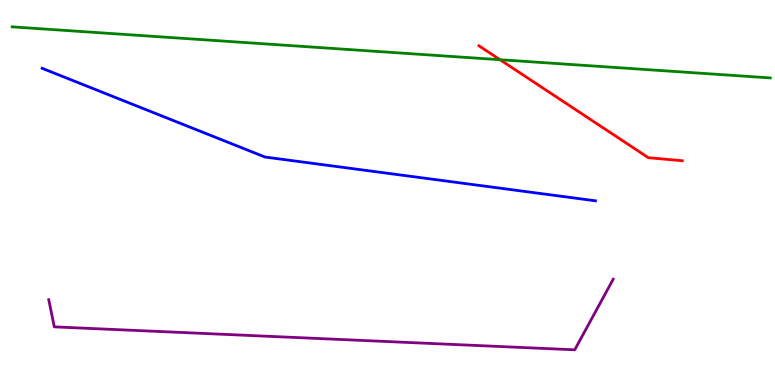[{'lines': ['blue', 'red'], 'intersections': []}, {'lines': ['green', 'red'], 'intersections': [{'x': 6.45, 'y': 8.45}]}, {'lines': ['purple', 'red'], 'intersections': []}, {'lines': ['blue', 'green'], 'intersections': []}, {'lines': ['blue', 'purple'], 'intersections': []}, {'lines': ['green', 'purple'], 'intersections': []}]